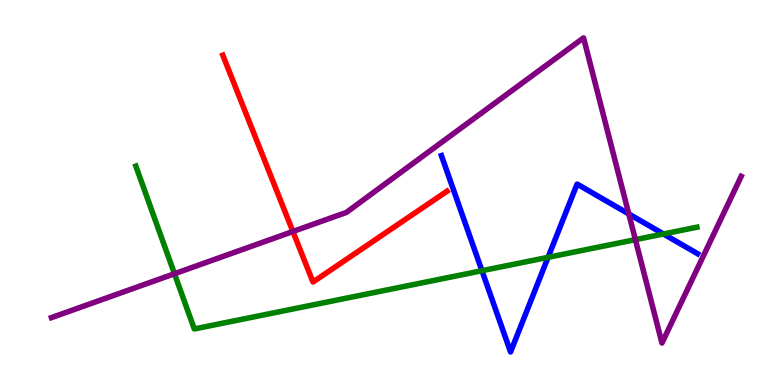[{'lines': ['blue', 'red'], 'intersections': []}, {'lines': ['green', 'red'], 'intersections': []}, {'lines': ['purple', 'red'], 'intersections': [{'x': 3.78, 'y': 3.99}]}, {'lines': ['blue', 'green'], 'intersections': [{'x': 6.22, 'y': 2.97}, {'x': 7.07, 'y': 3.32}, {'x': 8.56, 'y': 3.92}]}, {'lines': ['blue', 'purple'], 'intersections': [{'x': 8.11, 'y': 4.44}]}, {'lines': ['green', 'purple'], 'intersections': [{'x': 2.25, 'y': 2.89}, {'x': 8.2, 'y': 3.78}]}]